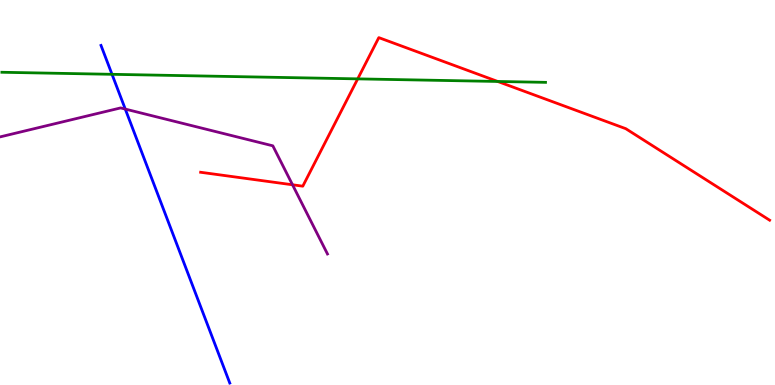[{'lines': ['blue', 'red'], 'intersections': []}, {'lines': ['green', 'red'], 'intersections': [{'x': 4.62, 'y': 7.95}, {'x': 6.42, 'y': 7.88}]}, {'lines': ['purple', 'red'], 'intersections': [{'x': 3.77, 'y': 5.2}]}, {'lines': ['blue', 'green'], 'intersections': [{'x': 1.45, 'y': 8.07}]}, {'lines': ['blue', 'purple'], 'intersections': [{'x': 1.62, 'y': 7.17}]}, {'lines': ['green', 'purple'], 'intersections': []}]